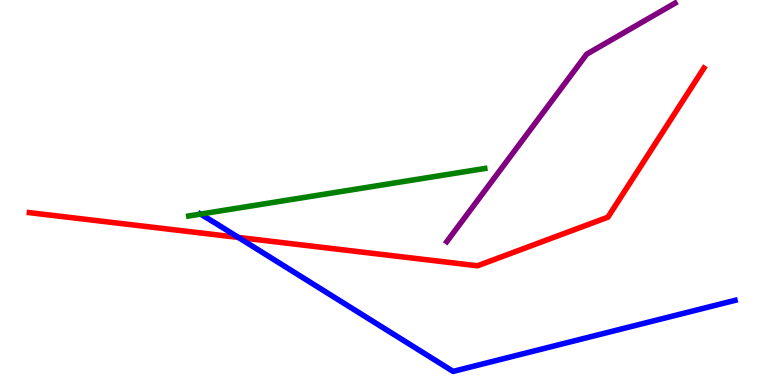[{'lines': ['blue', 'red'], 'intersections': [{'x': 3.08, 'y': 3.83}]}, {'lines': ['green', 'red'], 'intersections': []}, {'lines': ['purple', 'red'], 'intersections': []}, {'lines': ['blue', 'green'], 'intersections': [{'x': 2.59, 'y': 4.44}]}, {'lines': ['blue', 'purple'], 'intersections': []}, {'lines': ['green', 'purple'], 'intersections': []}]